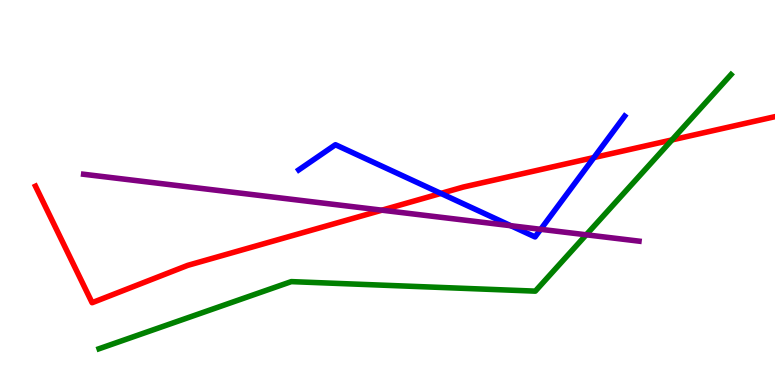[{'lines': ['blue', 'red'], 'intersections': [{'x': 5.69, 'y': 4.98}, {'x': 7.66, 'y': 5.91}]}, {'lines': ['green', 'red'], 'intersections': [{'x': 8.67, 'y': 6.37}]}, {'lines': ['purple', 'red'], 'intersections': [{'x': 4.93, 'y': 4.54}]}, {'lines': ['blue', 'green'], 'intersections': []}, {'lines': ['blue', 'purple'], 'intersections': [{'x': 6.59, 'y': 4.14}, {'x': 6.98, 'y': 4.04}]}, {'lines': ['green', 'purple'], 'intersections': [{'x': 7.56, 'y': 3.9}]}]